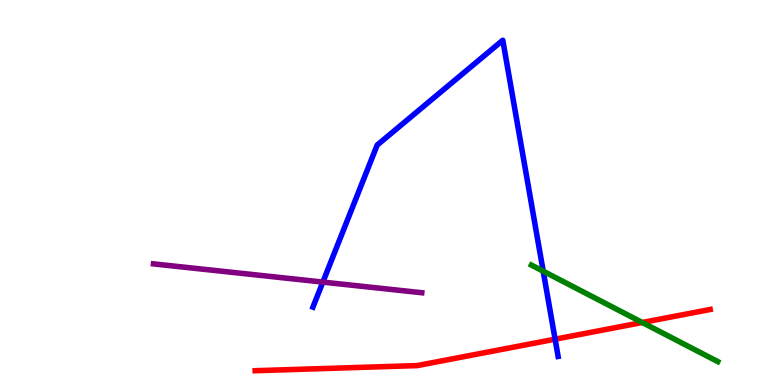[{'lines': ['blue', 'red'], 'intersections': [{'x': 7.16, 'y': 1.19}]}, {'lines': ['green', 'red'], 'intersections': [{'x': 8.29, 'y': 1.62}]}, {'lines': ['purple', 'red'], 'intersections': []}, {'lines': ['blue', 'green'], 'intersections': [{'x': 7.01, 'y': 2.96}]}, {'lines': ['blue', 'purple'], 'intersections': [{'x': 4.17, 'y': 2.67}]}, {'lines': ['green', 'purple'], 'intersections': []}]